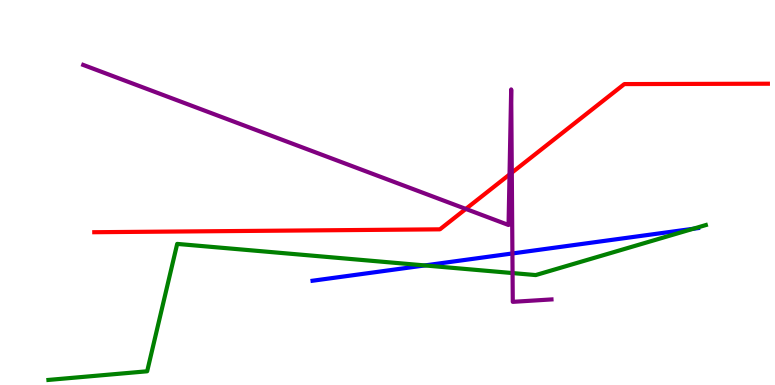[{'lines': ['blue', 'red'], 'intersections': []}, {'lines': ['green', 'red'], 'intersections': []}, {'lines': ['purple', 'red'], 'intersections': [{'x': 6.01, 'y': 4.57}, {'x': 6.57, 'y': 5.47}, {'x': 6.6, 'y': 5.51}]}, {'lines': ['blue', 'green'], 'intersections': [{'x': 5.48, 'y': 3.11}, {'x': 8.94, 'y': 4.06}]}, {'lines': ['blue', 'purple'], 'intersections': [{'x': 6.61, 'y': 3.42}]}, {'lines': ['green', 'purple'], 'intersections': [{'x': 6.61, 'y': 2.91}]}]